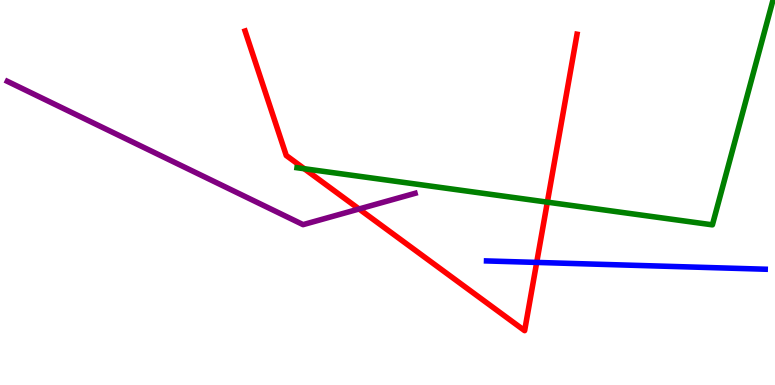[{'lines': ['blue', 'red'], 'intersections': [{'x': 6.93, 'y': 3.18}]}, {'lines': ['green', 'red'], 'intersections': [{'x': 3.93, 'y': 5.62}, {'x': 7.06, 'y': 4.75}]}, {'lines': ['purple', 'red'], 'intersections': [{'x': 4.63, 'y': 4.57}]}, {'lines': ['blue', 'green'], 'intersections': []}, {'lines': ['blue', 'purple'], 'intersections': []}, {'lines': ['green', 'purple'], 'intersections': []}]